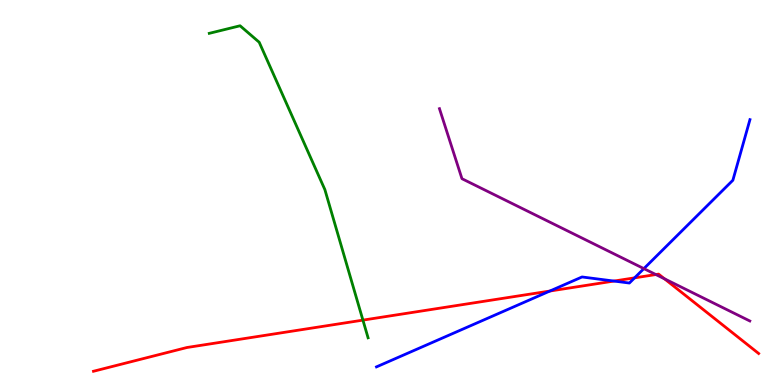[{'lines': ['blue', 'red'], 'intersections': [{'x': 7.1, 'y': 2.44}, {'x': 7.92, 'y': 2.7}, {'x': 8.19, 'y': 2.78}]}, {'lines': ['green', 'red'], 'intersections': [{'x': 4.68, 'y': 1.68}]}, {'lines': ['purple', 'red'], 'intersections': [{'x': 8.46, 'y': 2.87}, {'x': 8.57, 'y': 2.76}]}, {'lines': ['blue', 'green'], 'intersections': []}, {'lines': ['blue', 'purple'], 'intersections': [{'x': 8.31, 'y': 3.02}]}, {'lines': ['green', 'purple'], 'intersections': []}]